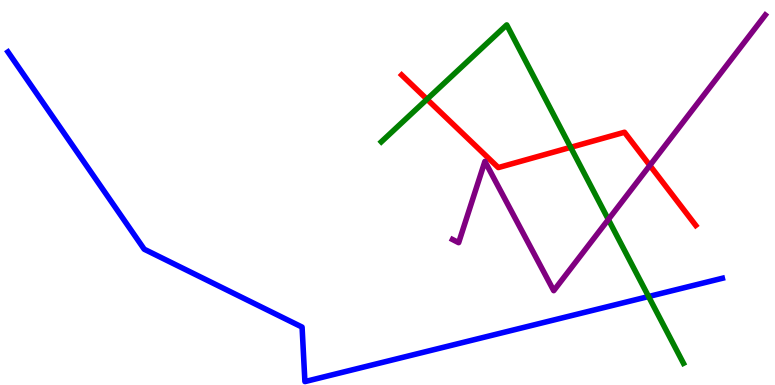[{'lines': ['blue', 'red'], 'intersections': []}, {'lines': ['green', 'red'], 'intersections': [{'x': 5.51, 'y': 7.42}, {'x': 7.36, 'y': 6.17}]}, {'lines': ['purple', 'red'], 'intersections': [{'x': 8.39, 'y': 5.7}]}, {'lines': ['blue', 'green'], 'intersections': [{'x': 8.37, 'y': 2.3}]}, {'lines': ['blue', 'purple'], 'intersections': []}, {'lines': ['green', 'purple'], 'intersections': [{'x': 7.85, 'y': 4.3}]}]